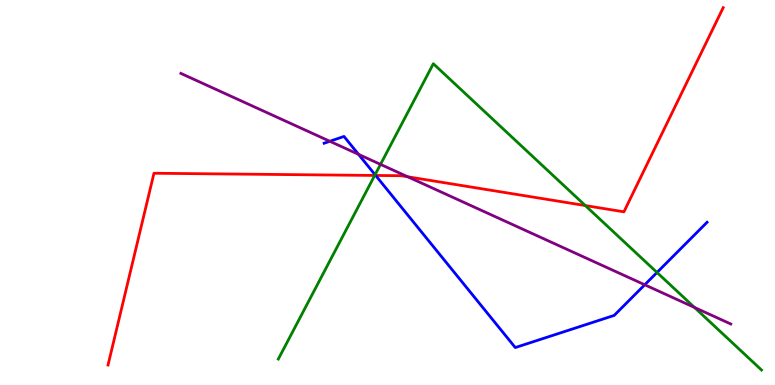[{'lines': ['blue', 'red'], 'intersections': [{'x': 4.85, 'y': 5.44}]}, {'lines': ['green', 'red'], 'intersections': [{'x': 4.83, 'y': 5.44}, {'x': 7.55, 'y': 4.66}]}, {'lines': ['purple', 'red'], 'intersections': [{'x': 5.26, 'y': 5.41}]}, {'lines': ['blue', 'green'], 'intersections': [{'x': 4.84, 'y': 5.46}, {'x': 8.48, 'y': 2.92}]}, {'lines': ['blue', 'purple'], 'intersections': [{'x': 4.26, 'y': 6.33}, {'x': 4.63, 'y': 5.99}, {'x': 8.32, 'y': 2.6}]}, {'lines': ['green', 'purple'], 'intersections': [{'x': 4.91, 'y': 5.73}, {'x': 8.96, 'y': 2.01}]}]